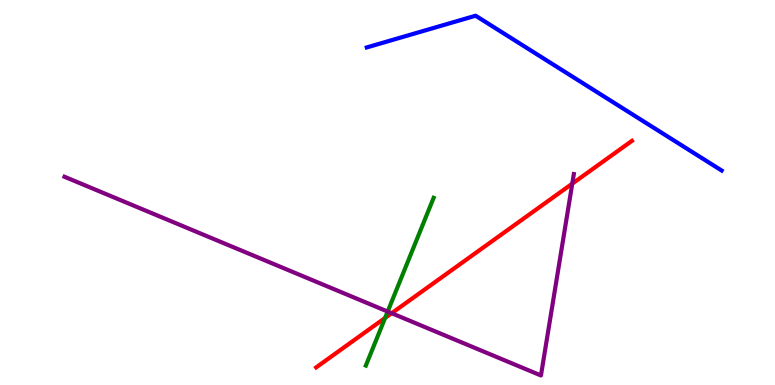[{'lines': ['blue', 'red'], 'intersections': []}, {'lines': ['green', 'red'], 'intersections': [{'x': 4.97, 'y': 1.74}]}, {'lines': ['purple', 'red'], 'intersections': [{'x': 5.05, 'y': 1.86}, {'x': 7.38, 'y': 5.23}]}, {'lines': ['blue', 'green'], 'intersections': []}, {'lines': ['blue', 'purple'], 'intersections': []}, {'lines': ['green', 'purple'], 'intersections': [{'x': 5.0, 'y': 1.91}]}]